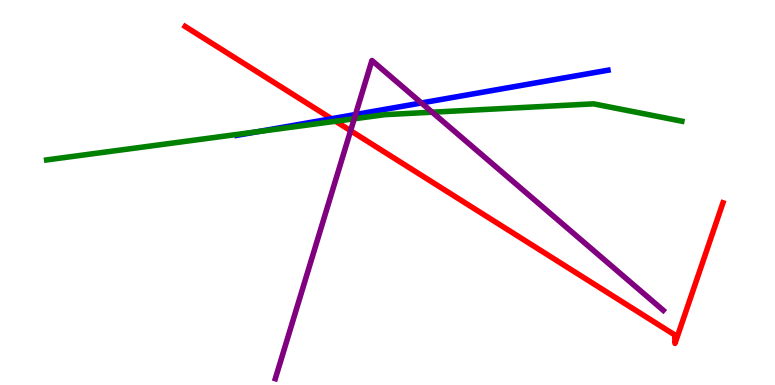[{'lines': ['blue', 'red'], 'intersections': [{'x': 4.28, 'y': 6.92}]}, {'lines': ['green', 'red'], 'intersections': [{'x': 4.33, 'y': 6.85}]}, {'lines': ['purple', 'red'], 'intersections': [{'x': 4.52, 'y': 6.61}]}, {'lines': ['blue', 'green'], 'intersections': [{'x': 3.32, 'y': 6.58}]}, {'lines': ['blue', 'purple'], 'intersections': [{'x': 4.59, 'y': 7.03}, {'x': 5.44, 'y': 7.33}]}, {'lines': ['green', 'purple'], 'intersections': [{'x': 4.57, 'y': 6.92}, {'x': 5.58, 'y': 7.09}]}]